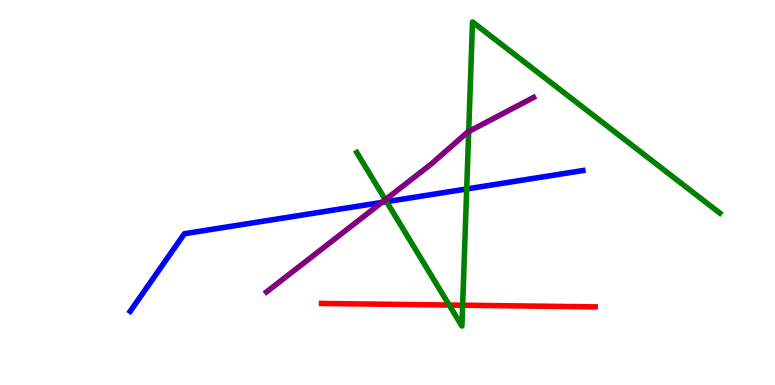[{'lines': ['blue', 'red'], 'intersections': []}, {'lines': ['green', 'red'], 'intersections': [{'x': 5.8, 'y': 2.08}, {'x': 5.97, 'y': 2.07}]}, {'lines': ['purple', 'red'], 'intersections': []}, {'lines': ['blue', 'green'], 'intersections': [{'x': 4.99, 'y': 4.76}, {'x': 6.02, 'y': 5.09}]}, {'lines': ['blue', 'purple'], 'intersections': [{'x': 4.93, 'y': 4.74}]}, {'lines': ['green', 'purple'], 'intersections': [{'x': 4.97, 'y': 4.81}, {'x': 6.05, 'y': 6.58}]}]